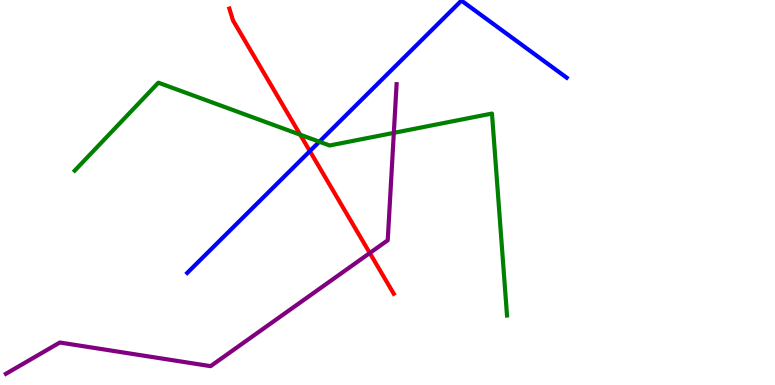[{'lines': ['blue', 'red'], 'intersections': [{'x': 4.0, 'y': 6.07}]}, {'lines': ['green', 'red'], 'intersections': [{'x': 3.87, 'y': 6.5}]}, {'lines': ['purple', 'red'], 'intersections': [{'x': 4.77, 'y': 3.43}]}, {'lines': ['blue', 'green'], 'intersections': [{'x': 4.12, 'y': 6.32}]}, {'lines': ['blue', 'purple'], 'intersections': []}, {'lines': ['green', 'purple'], 'intersections': [{'x': 5.08, 'y': 6.55}]}]